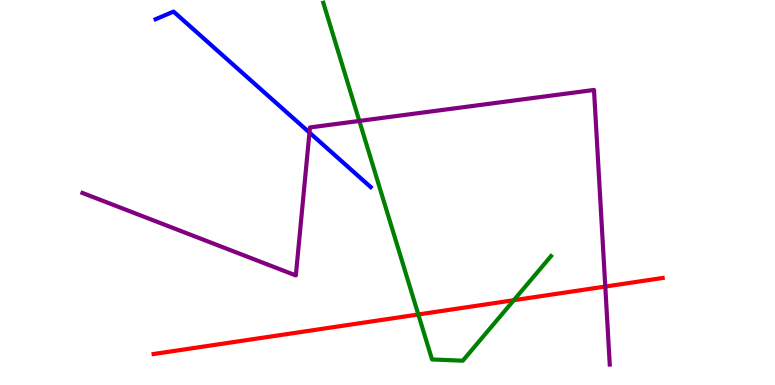[{'lines': ['blue', 'red'], 'intersections': []}, {'lines': ['green', 'red'], 'intersections': [{'x': 5.4, 'y': 1.83}, {'x': 6.63, 'y': 2.2}]}, {'lines': ['purple', 'red'], 'intersections': [{'x': 7.81, 'y': 2.56}]}, {'lines': ['blue', 'green'], 'intersections': []}, {'lines': ['blue', 'purple'], 'intersections': [{'x': 3.99, 'y': 6.56}]}, {'lines': ['green', 'purple'], 'intersections': [{'x': 4.64, 'y': 6.86}]}]